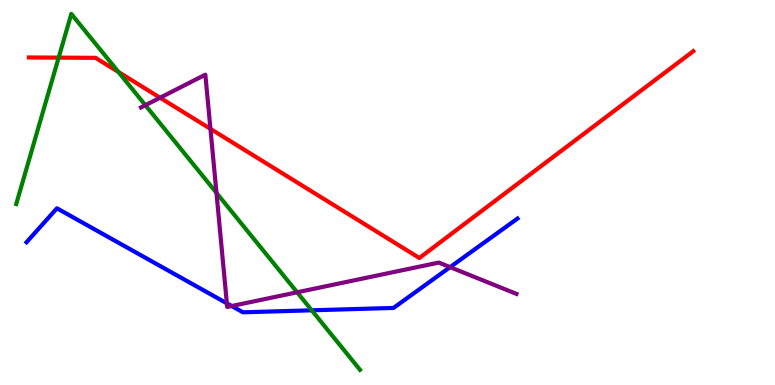[{'lines': ['blue', 'red'], 'intersections': []}, {'lines': ['green', 'red'], 'intersections': [{'x': 0.757, 'y': 8.5}, {'x': 1.53, 'y': 8.13}]}, {'lines': ['purple', 'red'], 'intersections': [{'x': 2.07, 'y': 7.46}, {'x': 2.72, 'y': 6.65}]}, {'lines': ['blue', 'green'], 'intersections': [{'x': 4.02, 'y': 1.94}]}, {'lines': ['blue', 'purple'], 'intersections': [{'x': 2.93, 'y': 2.12}, {'x': 2.99, 'y': 2.05}, {'x': 5.81, 'y': 3.06}]}, {'lines': ['green', 'purple'], 'intersections': [{'x': 1.88, 'y': 7.27}, {'x': 2.79, 'y': 4.99}, {'x': 3.83, 'y': 2.41}]}]